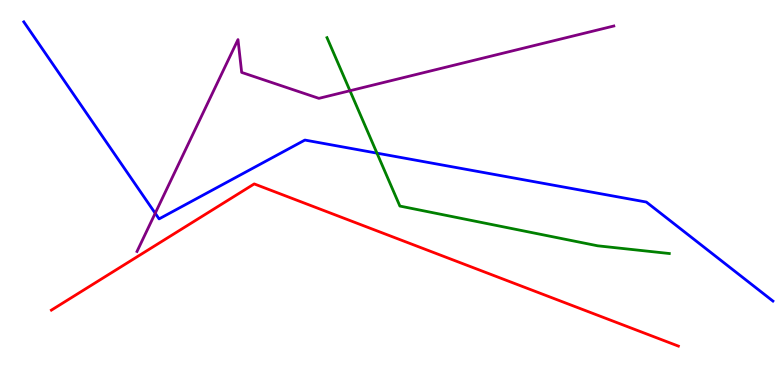[{'lines': ['blue', 'red'], 'intersections': []}, {'lines': ['green', 'red'], 'intersections': []}, {'lines': ['purple', 'red'], 'intersections': []}, {'lines': ['blue', 'green'], 'intersections': [{'x': 4.86, 'y': 6.02}]}, {'lines': ['blue', 'purple'], 'intersections': [{'x': 2.0, 'y': 4.46}]}, {'lines': ['green', 'purple'], 'intersections': [{'x': 4.52, 'y': 7.64}]}]